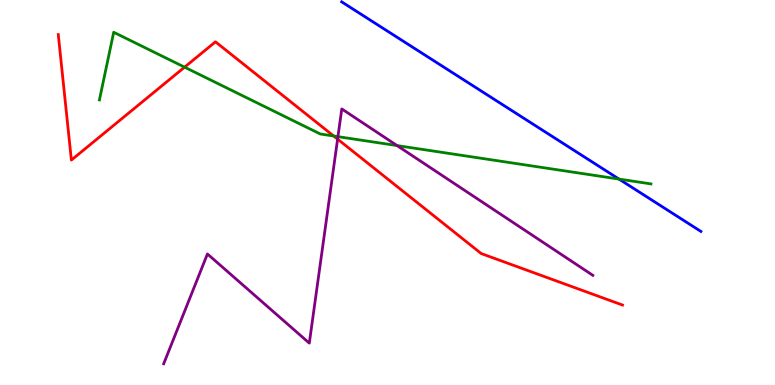[{'lines': ['blue', 'red'], 'intersections': []}, {'lines': ['green', 'red'], 'intersections': [{'x': 2.38, 'y': 8.26}, {'x': 4.31, 'y': 6.47}]}, {'lines': ['purple', 'red'], 'intersections': [{'x': 4.36, 'y': 6.39}]}, {'lines': ['blue', 'green'], 'intersections': [{'x': 7.99, 'y': 5.35}]}, {'lines': ['blue', 'purple'], 'intersections': []}, {'lines': ['green', 'purple'], 'intersections': [{'x': 4.36, 'y': 6.45}, {'x': 5.12, 'y': 6.22}]}]